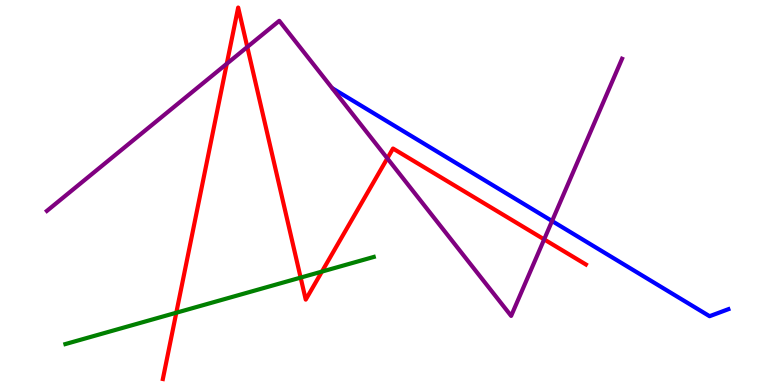[{'lines': ['blue', 'red'], 'intersections': []}, {'lines': ['green', 'red'], 'intersections': [{'x': 2.27, 'y': 1.88}, {'x': 3.88, 'y': 2.79}, {'x': 4.15, 'y': 2.95}]}, {'lines': ['purple', 'red'], 'intersections': [{'x': 2.93, 'y': 8.34}, {'x': 3.19, 'y': 8.78}, {'x': 5.0, 'y': 5.89}, {'x': 7.02, 'y': 3.78}]}, {'lines': ['blue', 'green'], 'intersections': []}, {'lines': ['blue', 'purple'], 'intersections': [{'x': 7.12, 'y': 4.26}]}, {'lines': ['green', 'purple'], 'intersections': []}]